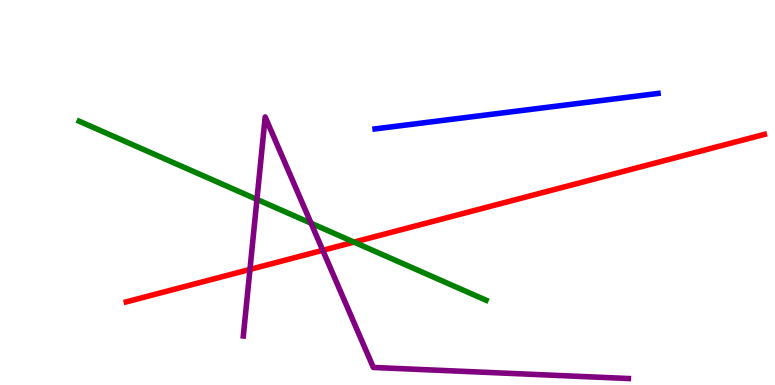[{'lines': ['blue', 'red'], 'intersections': []}, {'lines': ['green', 'red'], 'intersections': [{'x': 4.57, 'y': 3.71}]}, {'lines': ['purple', 'red'], 'intersections': [{'x': 3.23, 'y': 3.0}, {'x': 4.16, 'y': 3.5}]}, {'lines': ['blue', 'green'], 'intersections': []}, {'lines': ['blue', 'purple'], 'intersections': []}, {'lines': ['green', 'purple'], 'intersections': [{'x': 3.32, 'y': 4.82}, {'x': 4.01, 'y': 4.2}]}]